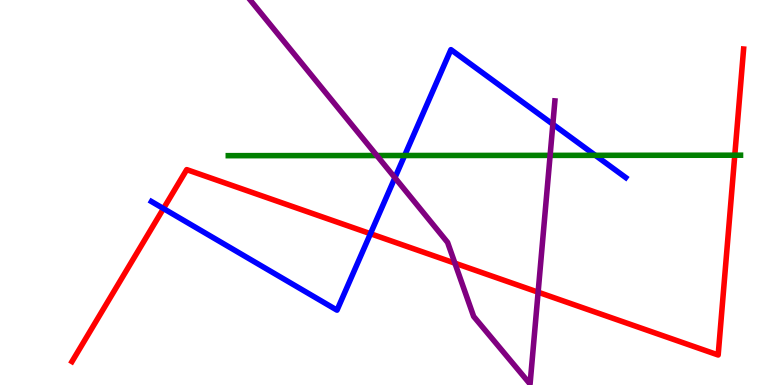[{'lines': ['blue', 'red'], 'intersections': [{'x': 2.11, 'y': 4.58}, {'x': 4.78, 'y': 3.93}]}, {'lines': ['green', 'red'], 'intersections': [{'x': 9.48, 'y': 5.97}]}, {'lines': ['purple', 'red'], 'intersections': [{'x': 5.87, 'y': 3.16}, {'x': 6.94, 'y': 2.41}]}, {'lines': ['blue', 'green'], 'intersections': [{'x': 5.22, 'y': 5.96}, {'x': 7.68, 'y': 5.97}]}, {'lines': ['blue', 'purple'], 'intersections': [{'x': 5.1, 'y': 5.38}, {'x': 7.13, 'y': 6.77}]}, {'lines': ['green', 'purple'], 'intersections': [{'x': 4.86, 'y': 5.96}, {'x': 7.1, 'y': 5.96}]}]